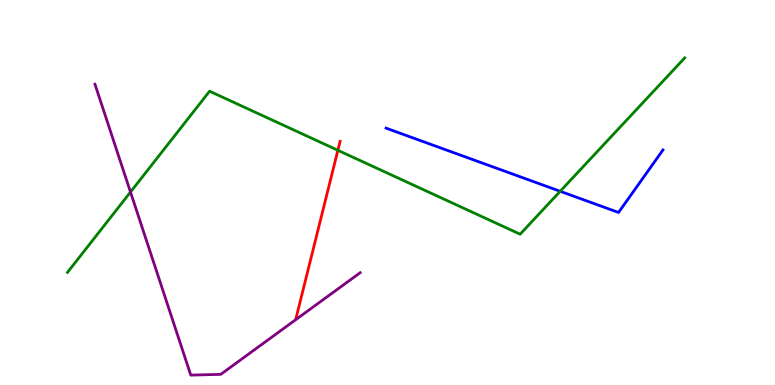[{'lines': ['blue', 'red'], 'intersections': []}, {'lines': ['green', 'red'], 'intersections': [{'x': 4.36, 'y': 6.1}]}, {'lines': ['purple', 'red'], 'intersections': []}, {'lines': ['blue', 'green'], 'intersections': [{'x': 7.23, 'y': 5.03}]}, {'lines': ['blue', 'purple'], 'intersections': []}, {'lines': ['green', 'purple'], 'intersections': [{'x': 1.68, 'y': 5.01}]}]